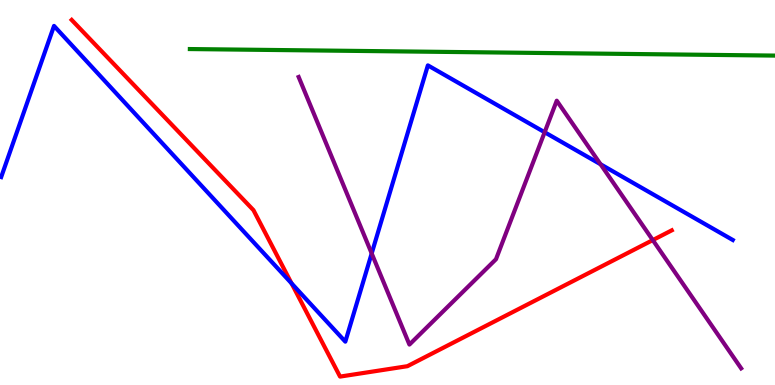[{'lines': ['blue', 'red'], 'intersections': [{'x': 3.76, 'y': 2.64}]}, {'lines': ['green', 'red'], 'intersections': []}, {'lines': ['purple', 'red'], 'intersections': [{'x': 8.42, 'y': 3.76}]}, {'lines': ['blue', 'green'], 'intersections': []}, {'lines': ['blue', 'purple'], 'intersections': [{'x': 4.8, 'y': 3.42}, {'x': 7.03, 'y': 6.56}, {'x': 7.75, 'y': 5.73}]}, {'lines': ['green', 'purple'], 'intersections': []}]